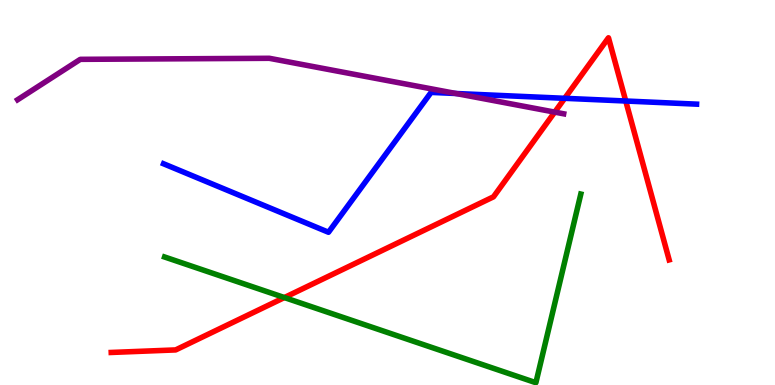[{'lines': ['blue', 'red'], 'intersections': [{'x': 7.29, 'y': 7.45}, {'x': 8.07, 'y': 7.38}]}, {'lines': ['green', 'red'], 'intersections': [{'x': 3.67, 'y': 2.27}]}, {'lines': ['purple', 'red'], 'intersections': [{'x': 7.16, 'y': 7.09}]}, {'lines': ['blue', 'green'], 'intersections': []}, {'lines': ['blue', 'purple'], 'intersections': [{'x': 5.88, 'y': 7.57}]}, {'lines': ['green', 'purple'], 'intersections': []}]